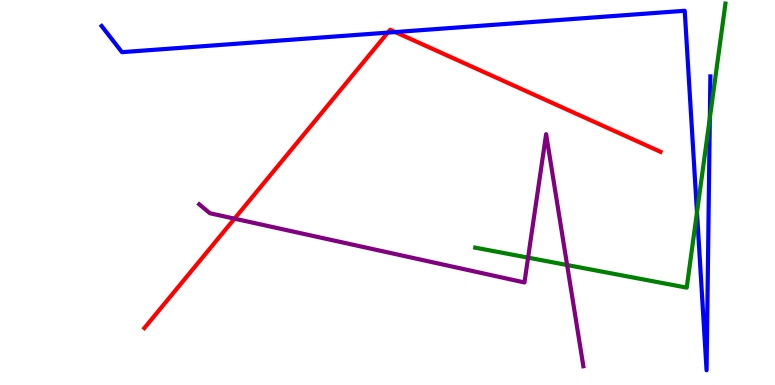[{'lines': ['blue', 'red'], 'intersections': [{'x': 5.0, 'y': 9.15}, {'x': 5.1, 'y': 9.17}]}, {'lines': ['green', 'red'], 'intersections': []}, {'lines': ['purple', 'red'], 'intersections': [{'x': 3.03, 'y': 4.32}]}, {'lines': ['blue', 'green'], 'intersections': [{'x': 8.99, 'y': 4.48}, {'x': 9.16, 'y': 6.93}]}, {'lines': ['blue', 'purple'], 'intersections': []}, {'lines': ['green', 'purple'], 'intersections': [{'x': 6.81, 'y': 3.31}, {'x': 7.32, 'y': 3.12}]}]